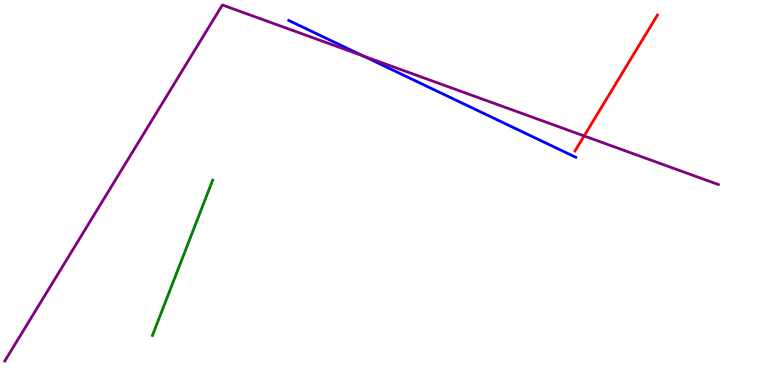[{'lines': ['blue', 'red'], 'intersections': []}, {'lines': ['green', 'red'], 'intersections': []}, {'lines': ['purple', 'red'], 'intersections': [{'x': 7.54, 'y': 6.47}]}, {'lines': ['blue', 'green'], 'intersections': []}, {'lines': ['blue', 'purple'], 'intersections': [{'x': 4.69, 'y': 8.55}]}, {'lines': ['green', 'purple'], 'intersections': []}]